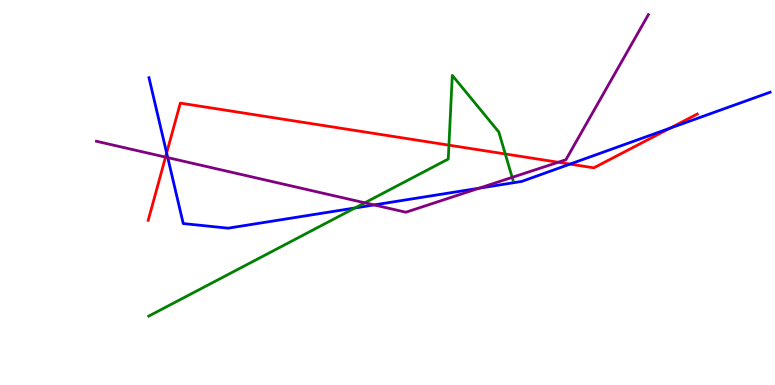[{'lines': ['blue', 'red'], 'intersections': [{'x': 2.15, 'y': 6.03}, {'x': 7.36, 'y': 5.74}, {'x': 8.65, 'y': 6.67}]}, {'lines': ['green', 'red'], 'intersections': [{'x': 5.79, 'y': 6.23}, {'x': 6.52, 'y': 6.0}]}, {'lines': ['purple', 'red'], 'intersections': [{'x': 2.14, 'y': 5.92}, {'x': 7.2, 'y': 5.79}]}, {'lines': ['blue', 'green'], 'intersections': [{'x': 4.58, 'y': 4.6}]}, {'lines': ['blue', 'purple'], 'intersections': [{'x': 2.16, 'y': 5.91}, {'x': 4.83, 'y': 4.68}, {'x': 6.18, 'y': 5.11}]}, {'lines': ['green', 'purple'], 'intersections': [{'x': 4.71, 'y': 4.73}, {'x': 6.61, 'y': 5.39}]}]